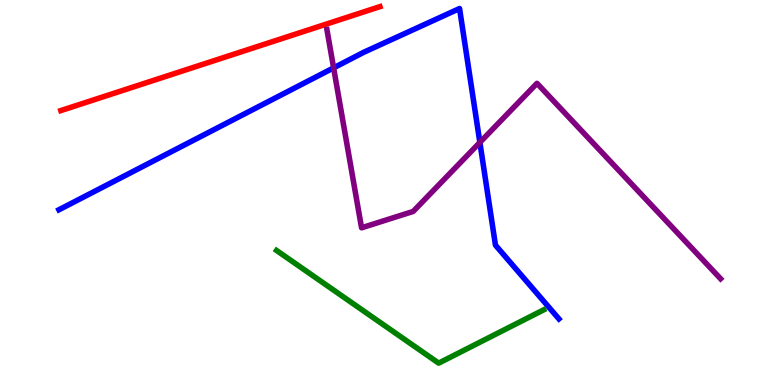[{'lines': ['blue', 'red'], 'intersections': []}, {'lines': ['green', 'red'], 'intersections': []}, {'lines': ['purple', 'red'], 'intersections': []}, {'lines': ['blue', 'green'], 'intersections': []}, {'lines': ['blue', 'purple'], 'intersections': [{'x': 4.3, 'y': 8.24}, {'x': 6.19, 'y': 6.3}]}, {'lines': ['green', 'purple'], 'intersections': []}]